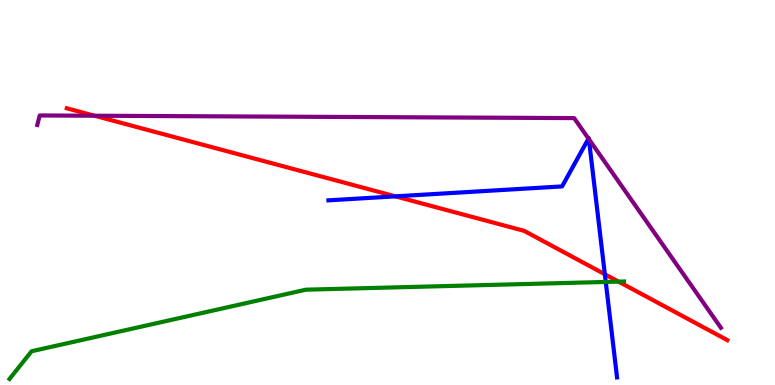[{'lines': ['blue', 'red'], 'intersections': [{'x': 5.1, 'y': 4.9}, {'x': 7.8, 'y': 2.88}]}, {'lines': ['green', 'red'], 'intersections': [{'x': 7.98, 'y': 2.69}]}, {'lines': ['purple', 'red'], 'intersections': [{'x': 1.22, 'y': 6.99}]}, {'lines': ['blue', 'green'], 'intersections': [{'x': 7.82, 'y': 2.68}]}, {'lines': ['blue', 'purple'], 'intersections': [{'x': 7.59, 'y': 6.4}, {'x': 7.6, 'y': 6.39}]}, {'lines': ['green', 'purple'], 'intersections': []}]